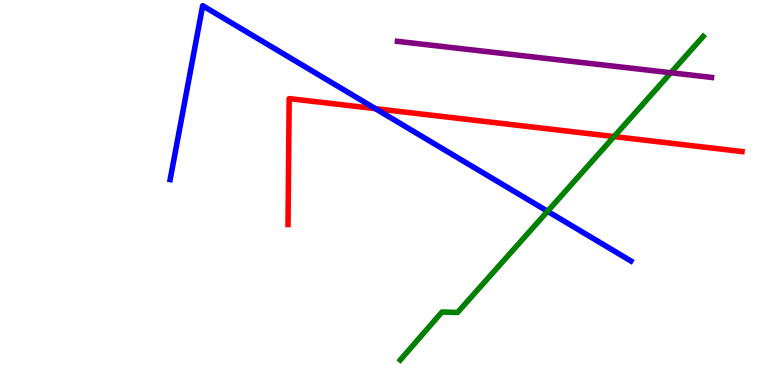[{'lines': ['blue', 'red'], 'intersections': [{'x': 4.84, 'y': 7.18}]}, {'lines': ['green', 'red'], 'intersections': [{'x': 7.92, 'y': 6.45}]}, {'lines': ['purple', 'red'], 'intersections': []}, {'lines': ['blue', 'green'], 'intersections': [{'x': 7.07, 'y': 4.51}]}, {'lines': ['blue', 'purple'], 'intersections': []}, {'lines': ['green', 'purple'], 'intersections': [{'x': 8.66, 'y': 8.11}]}]